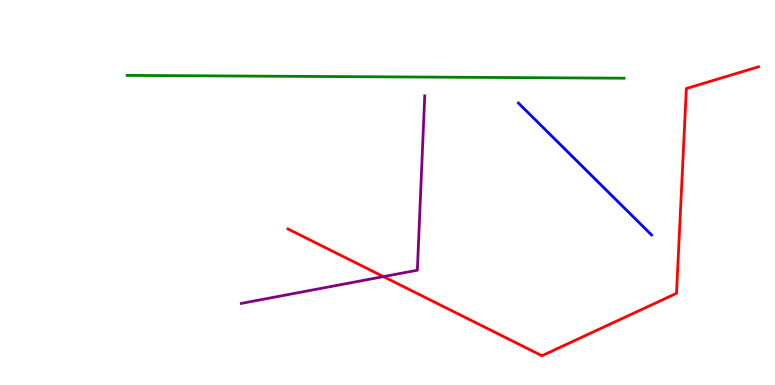[{'lines': ['blue', 'red'], 'intersections': []}, {'lines': ['green', 'red'], 'intersections': []}, {'lines': ['purple', 'red'], 'intersections': [{'x': 4.95, 'y': 2.82}]}, {'lines': ['blue', 'green'], 'intersections': []}, {'lines': ['blue', 'purple'], 'intersections': []}, {'lines': ['green', 'purple'], 'intersections': []}]